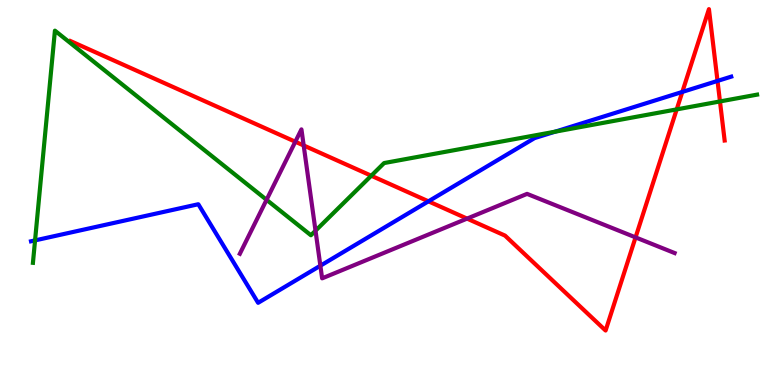[{'lines': ['blue', 'red'], 'intersections': [{'x': 5.53, 'y': 4.77}, {'x': 8.8, 'y': 7.61}, {'x': 9.26, 'y': 7.9}]}, {'lines': ['green', 'red'], 'intersections': [{'x': 4.79, 'y': 5.44}, {'x': 8.73, 'y': 7.16}, {'x': 9.29, 'y': 7.37}]}, {'lines': ['purple', 'red'], 'intersections': [{'x': 3.81, 'y': 6.32}, {'x': 3.92, 'y': 6.22}, {'x': 6.03, 'y': 4.32}, {'x': 8.2, 'y': 3.83}]}, {'lines': ['blue', 'green'], 'intersections': [{'x': 0.452, 'y': 3.76}, {'x': 7.16, 'y': 6.58}]}, {'lines': ['blue', 'purple'], 'intersections': [{'x': 4.13, 'y': 3.1}]}, {'lines': ['green', 'purple'], 'intersections': [{'x': 3.44, 'y': 4.81}, {'x': 4.07, 'y': 4.01}]}]